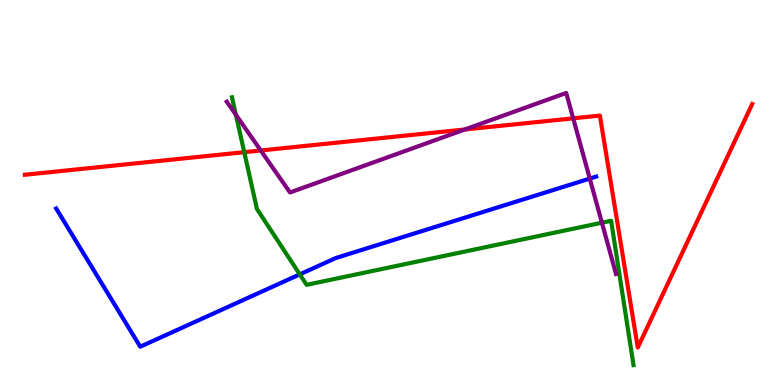[{'lines': ['blue', 'red'], 'intersections': []}, {'lines': ['green', 'red'], 'intersections': [{'x': 3.15, 'y': 6.05}]}, {'lines': ['purple', 'red'], 'intersections': [{'x': 3.36, 'y': 6.09}, {'x': 6.0, 'y': 6.64}, {'x': 7.4, 'y': 6.93}]}, {'lines': ['blue', 'green'], 'intersections': [{'x': 3.87, 'y': 2.87}]}, {'lines': ['blue', 'purple'], 'intersections': [{'x': 7.61, 'y': 5.36}]}, {'lines': ['green', 'purple'], 'intersections': [{'x': 3.04, 'y': 7.02}, {'x': 7.77, 'y': 4.22}]}]